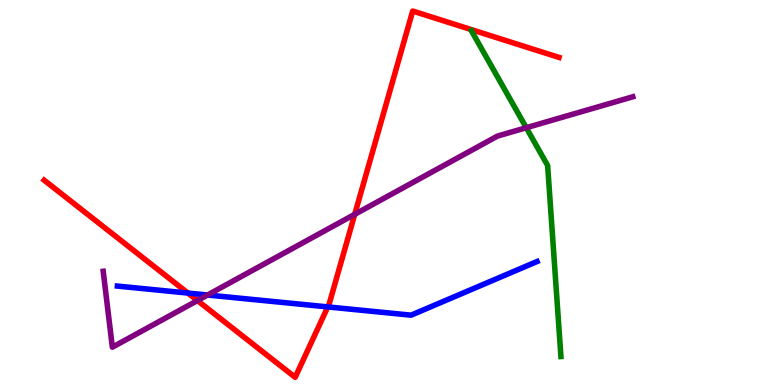[{'lines': ['blue', 'red'], 'intersections': [{'x': 2.42, 'y': 2.39}, {'x': 4.23, 'y': 2.03}]}, {'lines': ['green', 'red'], 'intersections': []}, {'lines': ['purple', 'red'], 'intersections': [{'x': 2.55, 'y': 2.19}, {'x': 4.58, 'y': 4.43}]}, {'lines': ['blue', 'green'], 'intersections': []}, {'lines': ['blue', 'purple'], 'intersections': [{'x': 2.68, 'y': 2.34}]}, {'lines': ['green', 'purple'], 'intersections': [{'x': 6.79, 'y': 6.68}]}]